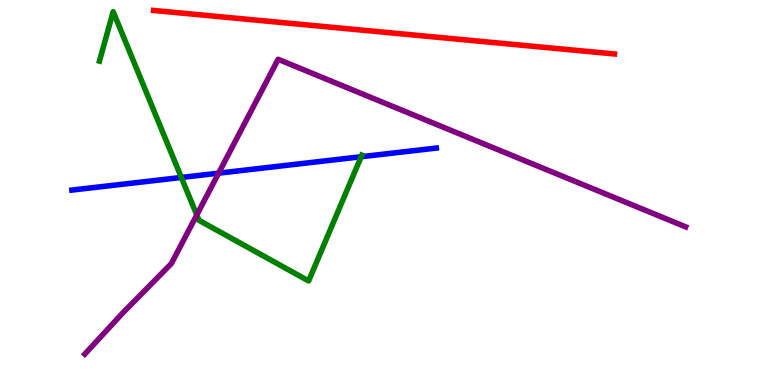[{'lines': ['blue', 'red'], 'intersections': []}, {'lines': ['green', 'red'], 'intersections': []}, {'lines': ['purple', 'red'], 'intersections': []}, {'lines': ['blue', 'green'], 'intersections': [{'x': 2.34, 'y': 5.39}, {'x': 4.66, 'y': 5.93}]}, {'lines': ['blue', 'purple'], 'intersections': [{'x': 2.82, 'y': 5.5}]}, {'lines': ['green', 'purple'], 'intersections': [{'x': 2.54, 'y': 4.42}]}]